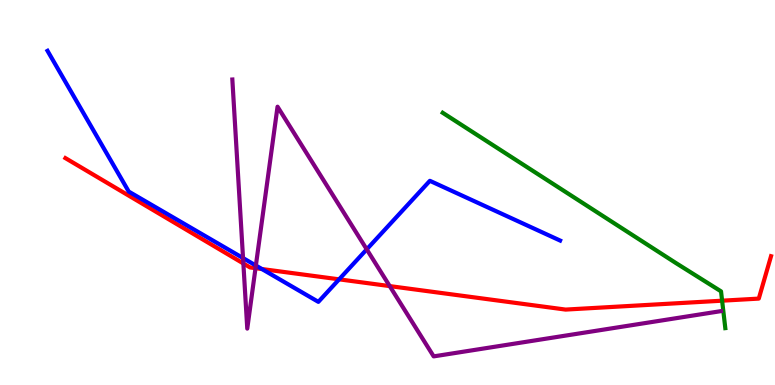[{'lines': ['blue', 'red'], 'intersections': [{'x': 3.38, 'y': 3.01}, {'x': 4.38, 'y': 2.74}]}, {'lines': ['green', 'red'], 'intersections': [{'x': 9.32, 'y': 2.19}]}, {'lines': ['purple', 'red'], 'intersections': [{'x': 3.14, 'y': 3.16}, {'x': 3.3, 'y': 3.03}, {'x': 5.03, 'y': 2.57}]}, {'lines': ['blue', 'green'], 'intersections': []}, {'lines': ['blue', 'purple'], 'intersections': [{'x': 3.14, 'y': 3.3}, {'x': 3.3, 'y': 3.1}, {'x': 4.73, 'y': 3.52}]}, {'lines': ['green', 'purple'], 'intersections': []}]